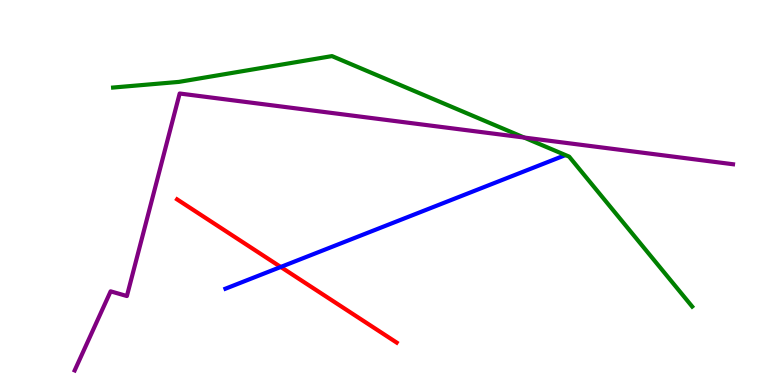[{'lines': ['blue', 'red'], 'intersections': [{'x': 3.62, 'y': 3.07}]}, {'lines': ['green', 'red'], 'intersections': []}, {'lines': ['purple', 'red'], 'intersections': []}, {'lines': ['blue', 'green'], 'intersections': []}, {'lines': ['blue', 'purple'], 'intersections': []}, {'lines': ['green', 'purple'], 'intersections': [{'x': 6.76, 'y': 6.43}]}]